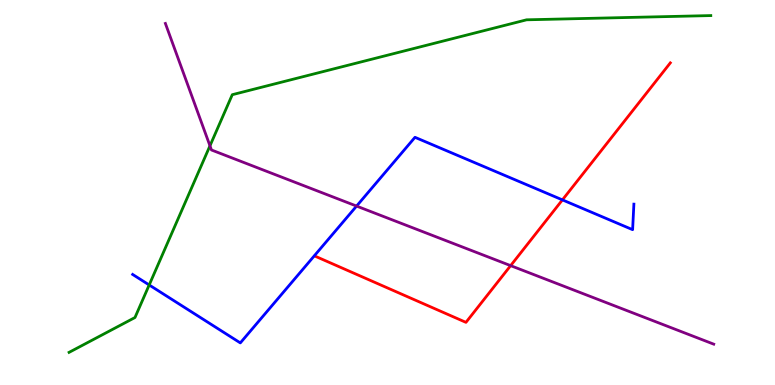[{'lines': ['blue', 'red'], 'intersections': [{'x': 7.26, 'y': 4.81}]}, {'lines': ['green', 'red'], 'intersections': []}, {'lines': ['purple', 'red'], 'intersections': [{'x': 6.59, 'y': 3.1}]}, {'lines': ['blue', 'green'], 'intersections': [{'x': 1.93, 'y': 2.6}]}, {'lines': ['blue', 'purple'], 'intersections': [{'x': 4.6, 'y': 4.65}]}, {'lines': ['green', 'purple'], 'intersections': [{'x': 2.71, 'y': 6.21}]}]